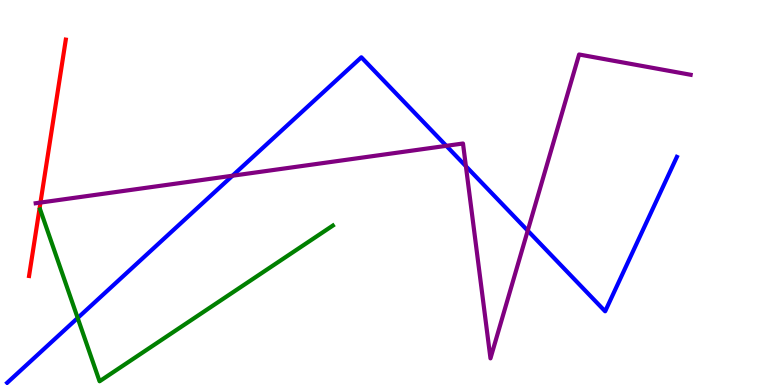[{'lines': ['blue', 'red'], 'intersections': []}, {'lines': ['green', 'red'], 'intersections': []}, {'lines': ['purple', 'red'], 'intersections': [{'x': 0.522, 'y': 4.74}]}, {'lines': ['blue', 'green'], 'intersections': [{'x': 1.0, 'y': 1.74}]}, {'lines': ['blue', 'purple'], 'intersections': [{'x': 3.0, 'y': 5.44}, {'x': 5.76, 'y': 6.21}, {'x': 6.01, 'y': 5.68}, {'x': 6.81, 'y': 4.01}]}, {'lines': ['green', 'purple'], 'intersections': []}]